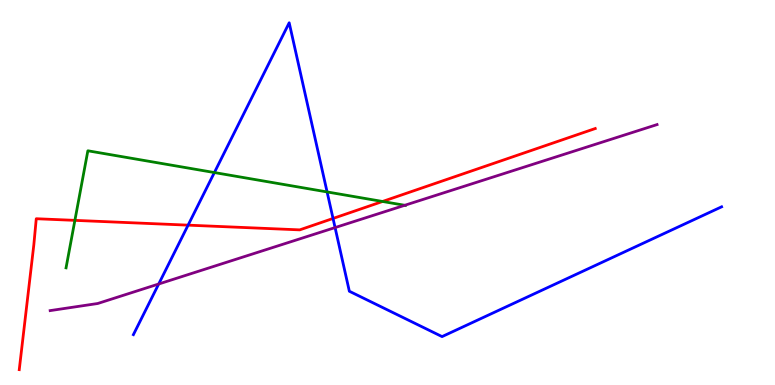[{'lines': ['blue', 'red'], 'intersections': [{'x': 2.43, 'y': 4.15}, {'x': 4.3, 'y': 4.33}]}, {'lines': ['green', 'red'], 'intersections': [{'x': 0.966, 'y': 4.28}, {'x': 4.94, 'y': 4.77}]}, {'lines': ['purple', 'red'], 'intersections': []}, {'lines': ['blue', 'green'], 'intersections': [{'x': 2.77, 'y': 5.52}, {'x': 4.22, 'y': 5.01}]}, {'lines': ['blue', 'purple'], 'intersections': [{'x': 2.05, 'y': 2.62}, {'x': 4.32, 'y': 4.09}]}, {'lines': ['green', 'purple'], 'intersections': [{'x': 5.22, 'y': 4.67}]}]